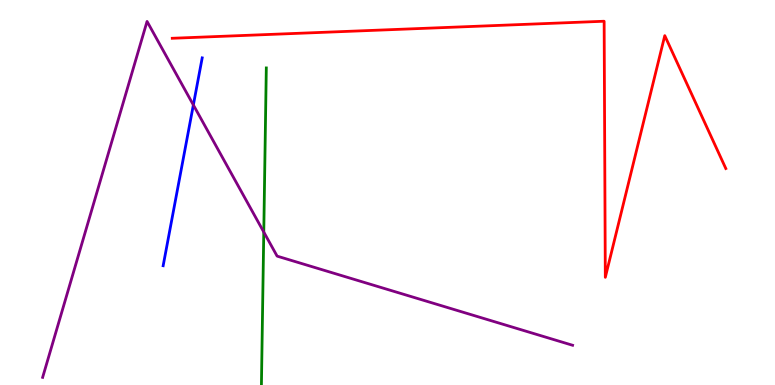[{'lines': ['blue', 'red'], 'intersections': []}, {'lines': ['green', 'red'], 'intersections': []}, {'lines': ['purple', 'red'], 'intersections': []}, {'lines': ['blue', 'green'], 'intersections': []}, {'lines': ['blue', 'purple'], 'intersections': [{'x': 2.49, 'y': 7.27}]}, {'lines': ['green', 'purple'], 'intersections': [{'x': 3.4, 'y': 3.97}]}]